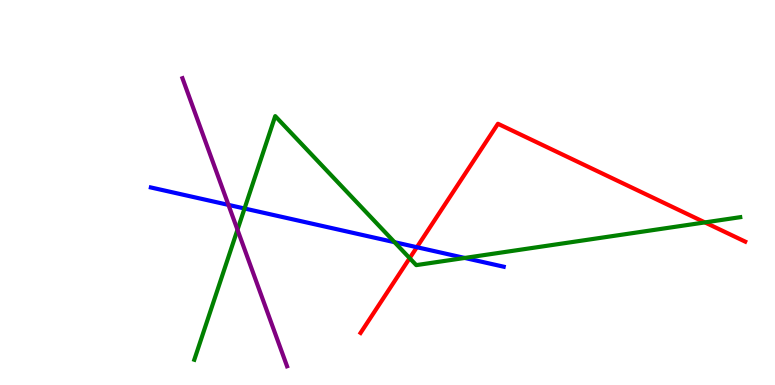[{'lines': ['blue', 'red'], 'intersections': [{'x': 5.38, 'y': 3.58}]}, {'lines': ['green', 'red'], 'intersections': [{'x': 5.29, 'y': 3.29}, {'x': 9.1, 'y': 4.22}]}, {'lines': ['purple', 'red'], 'intersections': []}, {'lines': ['blue', 'green'], 'intersections': [{'x': 3.16, 'y': 4.58}, {'x': 5.09, 'y': 3.71}, {'x': 6.0, 'y': 3.3}]}, {'lines': ['blue', 'purple'], 'intersections': [{'x': 2.95, 'y': 4.68}]}, {'lines': ['green', 'purple'], 'intersections': [{'x': 3.06, 'y': 4.03}]}]